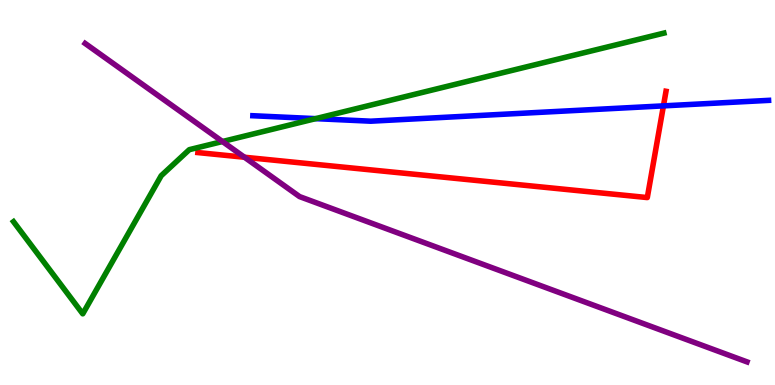[{'lines': ['blue', 'red'], 'intersections': [{'x': 8.56, 'y': 7.25}]}, {'lines': ['green', 'red'], 'intersections': []}, {'lines': ['purple', 'red'], 'intersections': [{'x': 3.15, 'y': 5.92}]}, {'lines': ['blue', 'green'], 'intersections': [{'x': 4.07, 'y': 6.92}]}, {'lines': ['blue', 'purple'], 'intersections': []}, {'lines': ['green', 'purple'], 'intersections': [{'x': 2.87, 'y': 6.32}]}]